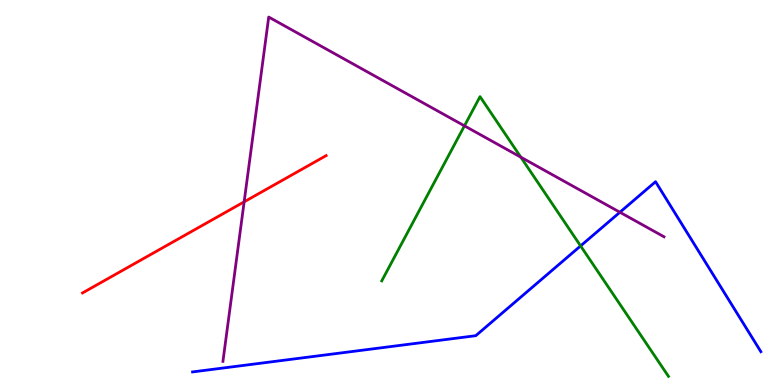[{'lines': ['blue', 'red'], 'intersections': []}, {'lines': ['green', 'red'], 'intersections': []}, {'lines': ['purple', 'red'], 'intersections': [{'x': 3.15, 'y': 4.76}]}, {'lines': ['blue', 'green'], 'intersections': [{'x': 7.49, 'y': 3.61}]}, {'lines': ['blue', 'purple'], 'intersections': [{'x': 8.0, 'y': 4.49}]}, {'lines': ['green', 'purple'], 'intersections': [{'x': 5.99, 'y': 6.73}, {'x': 6.72, 'y': 5.92}]}]